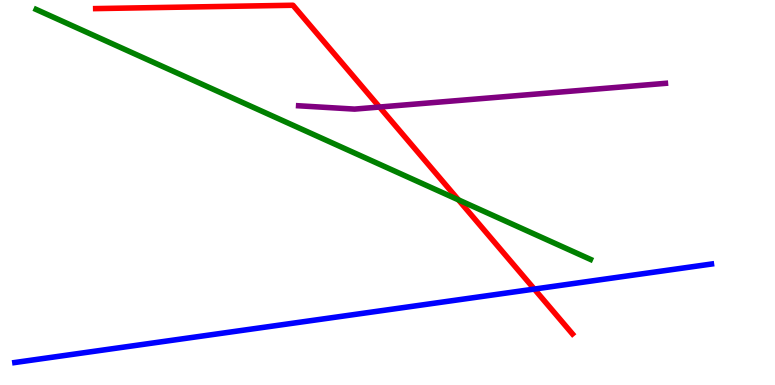[{'lines': ['blue', 'red'], 'intersections': [{'x': 6.89, 'y': 2.49}]}, {'lines': ['green', 'red'], 'intersections': [{'x': 5.92, 'y': 4.81}]}, {'lines': ['purple', 'red'], 'intersections': [{'x': 4.9, 'y': 7.22}]}, {'lines': ['blue', 'green'], 'intersections': []}, {'lines': ['blue', 'purple'], 'intersections': []}, {'lines': ['green', 'purple'], 'intersections': []}]